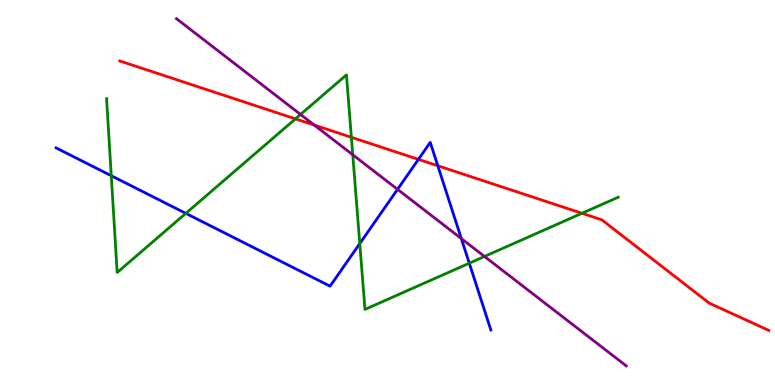[{'lines': ['blue', 'red'], 'intersections': [{'x': 5.4, 'y': 5.86}, {'x': 5.65, 'y': 5.69}]}, {'lines': ['green', 'red'], 'intersections': [{'x': 3.81, 'y': 6.91}, {'x': 4.53, 'y': 6.43}, {'x': 7.51, 'y': 4.46}]}, {'lines': ['purple', 'red'], 'intersections': [{'x': 4.06, 'y': 6.75}]}, {'lines': ['blue', 'green'], 'intersections': [{'x': 1.44, 'y': 5.44}, {'x': 2.4, 'y': 4.46}, {'x': 4.64, 'y': 3.67}, {'x': 6.06, 'y': 3.16}]}, {'lines': ['blue', 'purple'], 'intersections': [{'x': 5.13, 'y': 5.08}, {'x': 5.95, 'y': 3.8}]}, {'lines': ['green', 'purple'], 'intersections': [{'x': 3.88, 'y': 7.03}, {'x': 4.55, 'y': 5.98}, {'x': 6.25, 'y': 3.34}]}]